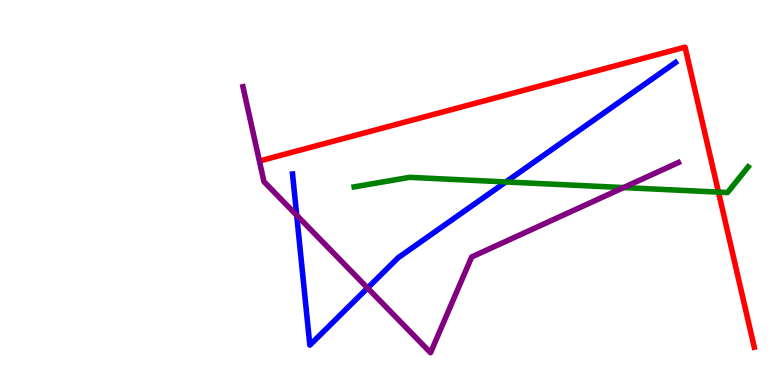[{'lines': ['blue', 'red'], 'intersections': []}, {'lines': ['green', 'red'], 'intersections': [{'x': 9.27, 'y': 5.01}]}, {'lines': ['purple', 'red'], 'intersections': []}, {'lines': ['blue', 'green'], 'intersections': [{'x': 6.53, 'y': 5.27}]}, {'lines': ['blue', 'purple'], 'intersections': [{'x': 3.83, 'y': 4.41}, {'x': 4.74, 'y': 2.52}]}, {'lines': ['green', 'purple'], 'intersections': [{'x': 8.05, 'y': 5.13}]}]